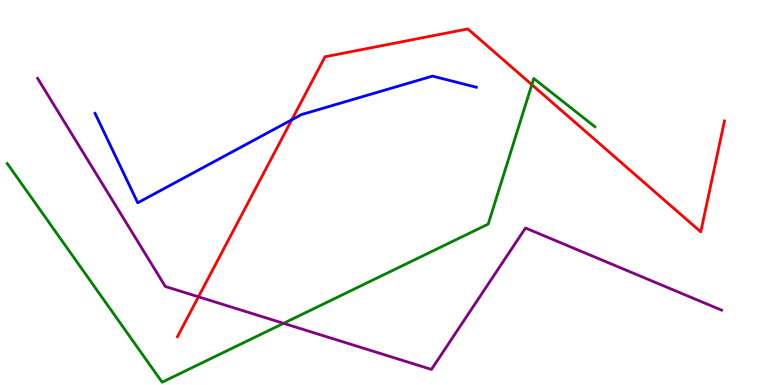[{'lines': ['blue', 'red'], 'intersections': [{'x': 3.76, 'y': 6.89}]}, {'lines': ['green', 'red'], 'intersections': [{'x': 6.86, 'y': 7.8}]}, {'lines': ['purple', 'red'], 'intersections': [{'x': 2.56, 'y': 2.29}]}, {'lines': ['blue', 'green'], 'intersections': []}, {'lines': ['blue', 'purple'], 'intersections': []}, {'lines': ['green', 'purple'], 'intersections': [{'x': 3.66, 'y': 1.6}]}]